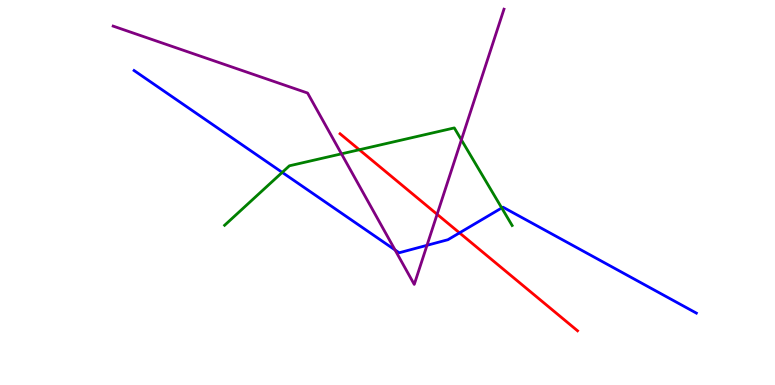[{'lines': ['blue', 'red'], 'intersections': [{'x': 5.93, 'y': 3.95}]}, {'lines': ['green', 'red'], 'intersections': [{'x': 4.64, 'y': 6.11}]}, {'lines': ['purple', 'red'], 'intersections': [{'x': 5.64, 'y': 4.43}]}, {'lines': ['blue', 'green'], 'intersections': [{'x': 3.64, 'y': 5.52}, {'x': 6.47, 'y': 4.6}]}, {'lines': ['blue', 'purple'], 'intersections': [{'x': 5.1, 'y': 3.51}, {'x': 5.51, 'y': 3.63}]}, {'lines': ['green', 'purple'], 'intersections': [{'x': 4.41, 'y': 6.0}, {'x': 5.95, 'y': 6.37}]}]